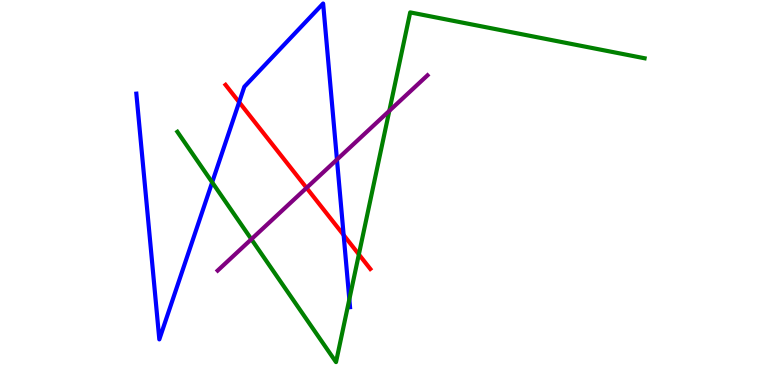[{'lines': ['blue', 'red'], 'intersections': [{'x': 3.09, 'y': 7.35}, {'x': 4.43, 'y': 3.9}]}, {'lines': ['green', 'red'], 'intersections': [{'x': 4.63, 'y': 3.39}]}, {'lines': ['purple', 'red'], 'intersections': [{'x': 3.96, 'y': 5.12}]}, {'lines': ['blue', 'green'], 'intersections': [{'x': 2.74, 'y': 5.26}, {'x': 4.51, 'y': 2.23}]}, {'lines': ['blue', 'purple'], 'intersections': [{'x': 4.35, 'y': 5.86}]}, {'lines': ['green', 'purple'], 'intersections': [{'x': 3.24, 'y': 3.79}, {'x': 5.02, 'y': 7.12}]}]